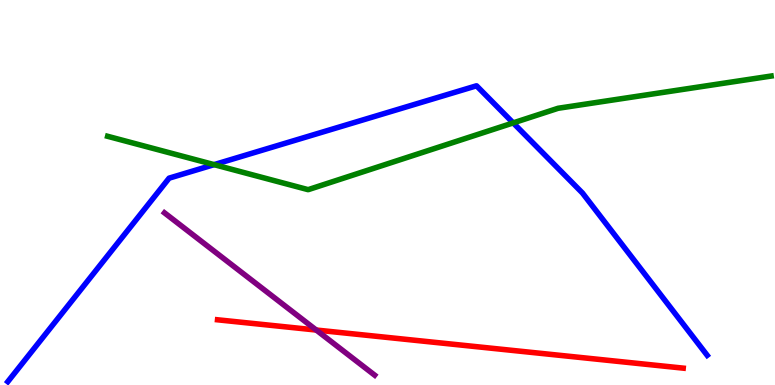[{'lines': ['blue', 'red'], 'intersections': []}, {'lines': ['green', 'red'], 'intersections': []}, {'lines': ['purple', 'red'], 'intersections': [{'x': 4.08, 'y': 1.43}]}, {'lines': ['blue', 'green'], 'intersections': [{'x': 2.76, 'y': 5.72}, {'x': 6.62, 'y': 6.81}]}, {'lines': ['blue', 'purple'], 'intersections': []}, {'lines': ['green', 'purple'], 'intersections': []}]